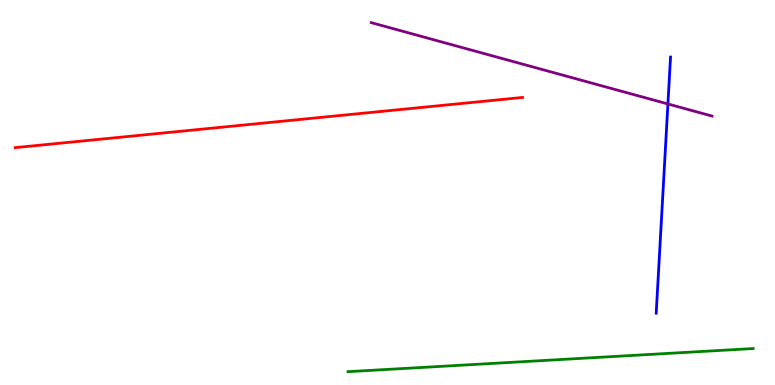[{'lines': ['blue', 'red'], 'intersections': []}, {'lines': ['green', 'red'], 'intersections': []}, {'lines': ['purple', 'red'], 'intersections': []}, {'lines': ['blue', 'green'], 'intersections': []}, {'lines': ['blue', 'purple'], 'intersections': [{'x': 8.62, 'y': 7.3}]}, {'lines': ['green', 'purple'], 'intersections': []}]